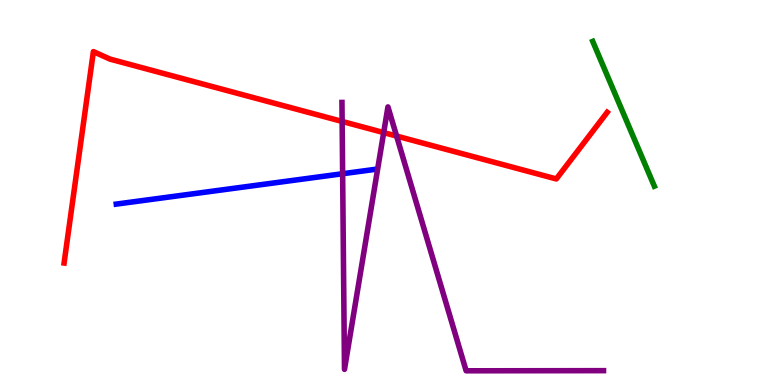[{'lines': ['blue', 'red'], 'intersections': []}, {'lines': ['green', 'red'], 'intersections': []}, {'lines': ['purple', 'red'], 'intersections': [{'x': 4.41, 'y': 6.85}, {'x': 4.95, 'y': 6.56}, {'x': 5.12, 'y': 6.47}]}, {'lines': ['blue', 'green'], 'intersections': []}, {'lines': ['blue', 'purple'], 'intersections': [{'x': 4.42, 'y': 5.49}]}, {'lines': ['green', 'purple'], 'intersections': []}]